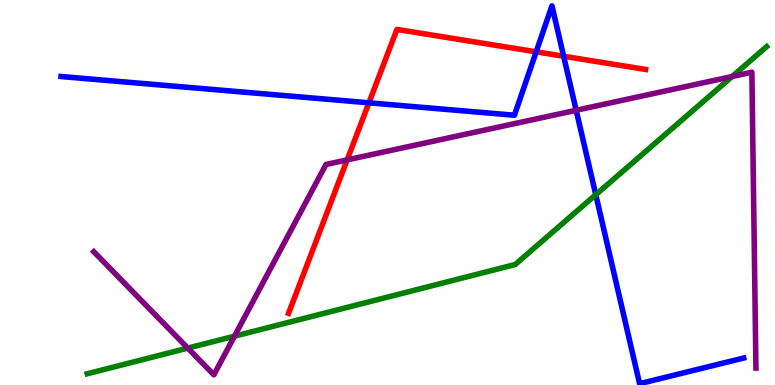[{'lines': ['blue', 'red'], 'intersections': [{'x': 4.76, 'y': 7.33}, {'x': 6.92, 'y': 8.65}, {'x': 7.27, 'y': 8.54}]}, {'lines': ['green', 'red'], 'intersections': []}, {'lines': ['purple', 'red'], 'intersections': [{'x': 4.48, 'y': 5.85}]}, {'lines': ['blue', 'green'], 'intersections': [{'x': 7.69, 'y': 4.94}]}, {'lines': ['blue', 'purple'], 'intersections': [{'x': 7.43, 'y': 7.14}]}, {'lines': ['green', 'purple'], 'intersections': [{'x': 2.42, 'y': 0.959}, {'x': 3.03, 'y': 1.27}, {'x': 9.45, 'y': 8.01}]}]